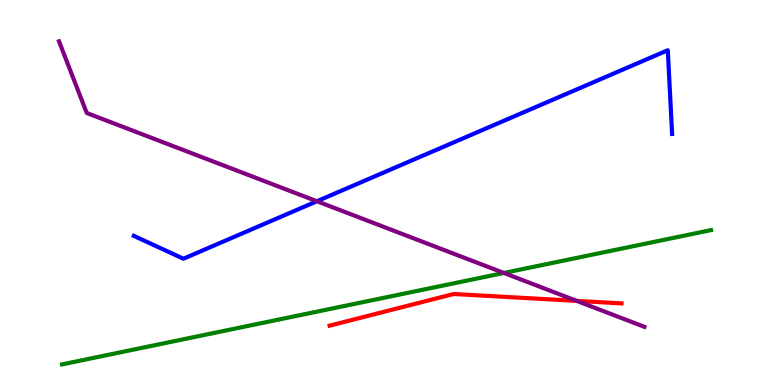[{'lines': ['blue', 'red'], 'intersections': []}, {'lines': ['green', 'red'], 'intersections': []}, {'lines': ['purple', 'red'], 'intersections': [{'x': 7.44, 'y': 2.18}]}, {'lines': ['blue', 'green'], 'intersections': []}, {'lines': ['blue', 'purple'], 'intersections': [{'x': 4.09, 'y': 4.77}]}, {'lines': ['green', 'purple'], 'intersections': [{'x': 6.5, 'y': 2.91}]}]